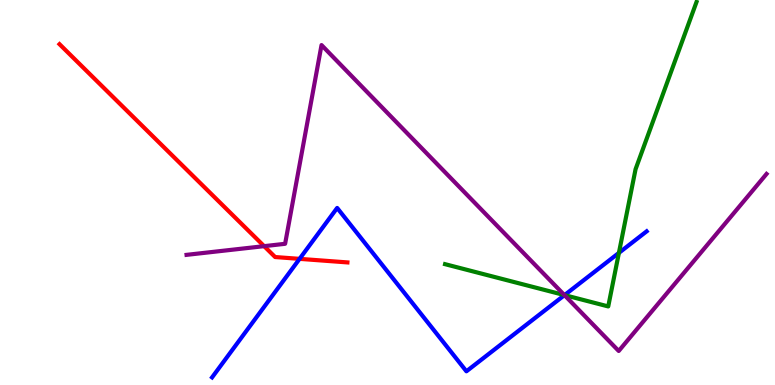[{'lines': ['blue', 'red'], 'intersections': [{'x': 3.87, 'y': 3.28}]}, {'lines': ['green', 'red'], 'intersections': []}, {'lines': ['purple', 'red'], 'intersections': [{'x': 3.41, 'y': 3.61}]}, {'lines': ['blue', 'green'], 'intersections': [{'x': 7.28, 'y': 2.33}, {'x': 7.99, 'y': 3.43}]}, {'lines': ['blue', 'purple'], 'intersections': [{'x': 7.28, 'y': 2.33}]}, {'lines': ['green', 'purple'], 'intersections': [{'x': 7.28, 'y': 2.34}]}]